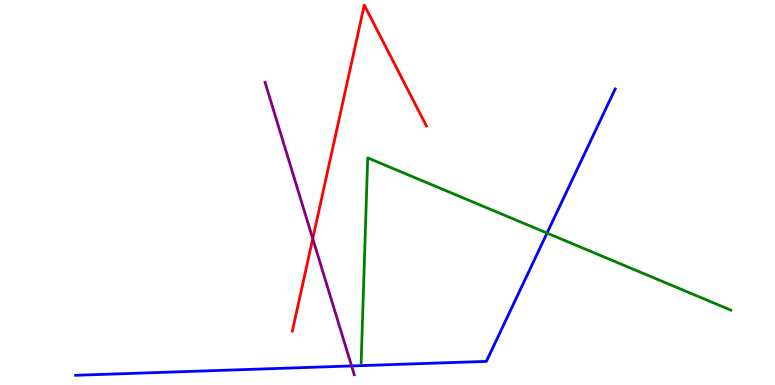[{'lines': ['blue', 'red'], 'intersections': []}, {'lines': ['green', 'red'], 'intersections': []}, {'lines': ['purple', 'red'], 'intersections': [{'x': 4.04, 'y': 3.8}]}, {'lines': ['blue', 'green'], 'intersections': [{'x': 7.06, 'y': 3.95}]}, {'lines': ['blue', 'purple'], 'intersections': [{'x': 4.54, 'y': 0.495}]}, {'lines': ['green', 'purple'], 'intersections': []}]